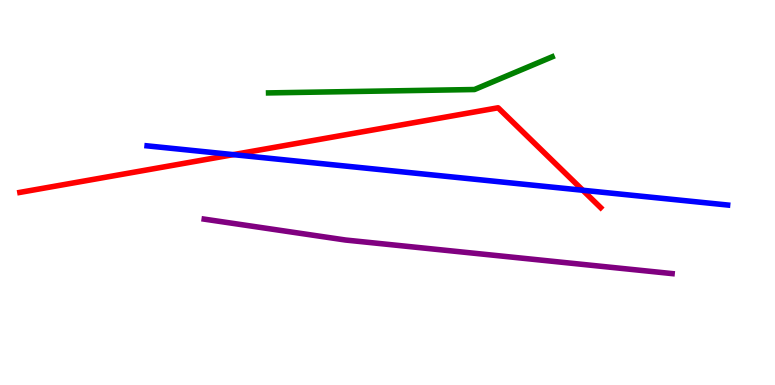[{'lines': ['blue', 'red'], 'intersections': [{'x': 3.01, 'y': 5.98}, {'x': 7.52, 'y': 5.06}]}, {'lines': ['green', 'red'], 'intersections': []}, {'lines': ['purple', 'red'], 'intersections': []}, {'lines': ['blue', 'green'], 'intersections': []}, {'lines': ['blue', 'purple'], 'intersections': []}, {'lines': ['green', 'purple'], 'intersections': []}]